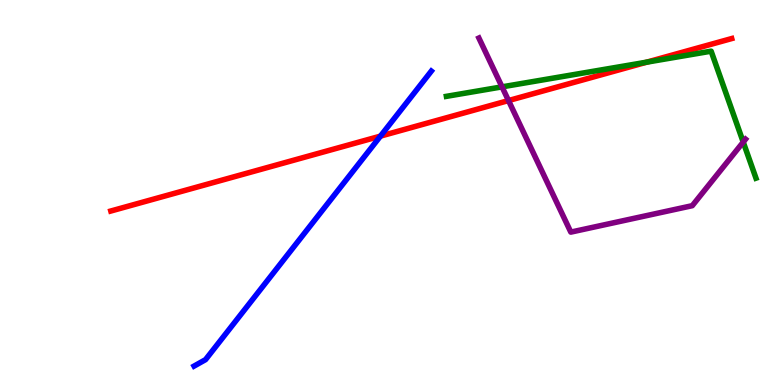[{'lines': ['blue', 'red'], 'intersections': [{'x': 4.91, 'y': 6.46}]}, {'lines': ['green', 'red'], 'intersections': [{'x': 8.35, 'y': 8.39}]}, {'lines': ['purple', 'red'], 'intersections': [{'x': 6.56, 'y': 7.39}]}, {'lines': ['blue', 'green'], 'intersections': []}, {'lines': ['blue', 'purple'], 'intersections': []}, {'lines': ['green', 'purple'], 'intersections': [{'x': 6.48, 'y': 7.74}, {'x': 9.59, 'y': 6.31}]}]